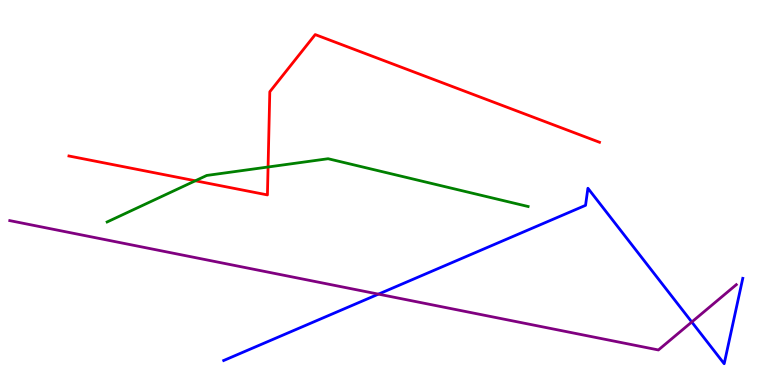[{'lines': ['blue', 'red'], 'intersections': []}, {'lines': ['green', 'red'], 'intersections': [{'x': 2.52, 'y': 5.3}, {'x': 3.46, 'y': 5.66}]}, {'lines': ['purple', 'red'], 'intersections': []}, {'lines': ['blue', 'green'], 'intersections': []}, {'lines': ['blue', 'purple'], 'intersections': [{'x': 4.88, 'y': 2.36}, {'x': 8.93, 'y': 1.64}]}, {'lines': ['green', 'purple'], 'intersections': []}]